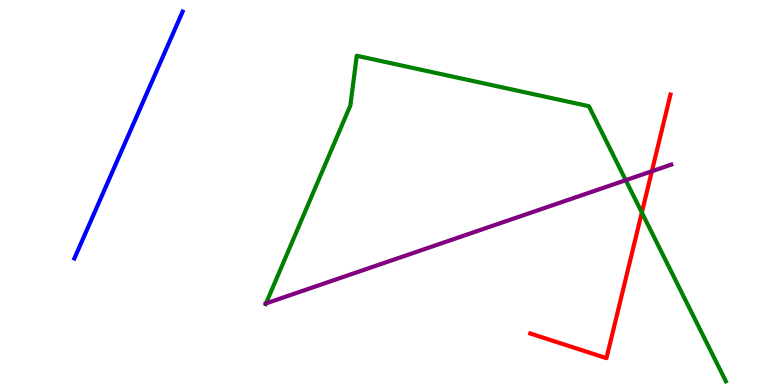[{'lines': ['blue', 'red'], 'intersections': []}, {'lines': ['green', 'red'], 'intersections': [{'x': 8.28, 'y': 4.48}]}, {'lines': ['purple', 'red'], 'intersections': [{'x': 8.41, 'y': 5.55}]}, {'lines': ['blue', 'green'], 'intersections': []}, {'lines': ['blue', 'purple'], 'intersections': []}, {'lines': ['green', 'purple'], 'intersections': [{'x': 3.43, 'y': 2.12}, {'x': 8.07, 'y': 5.32}]}]